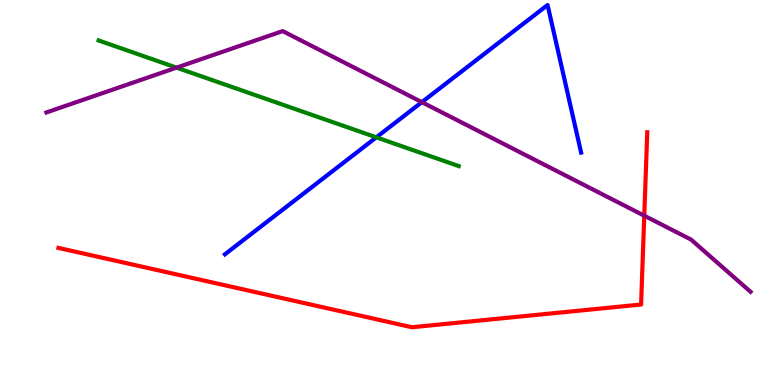[{'lines': ['blue', 'red'], 'intersections': []}, {'lines': ['green', 'red'], 'intersections': []}, {'lines': ['purple', 'red'], 'intersections': [{'x': 8.31, 'y': 4.4}]}, {'lines': ['blue', 'green'], 'intersections': [{'x': 4.86, 'y': 6.43}]}, {'lines': ['blue', 'purple'], 'intersections': [{'x': 5.44, 'y': 7.35}]}, {'lines': ['green', 'purple'], 'intersections': [{'x': 2.28, 'y': 8.24}]}]